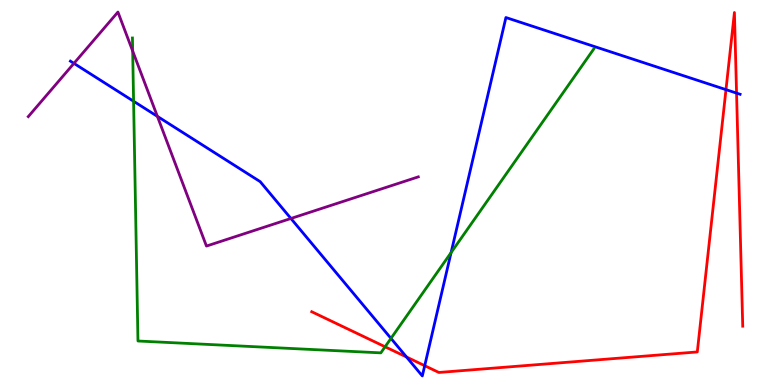[{'lines': ['blue', 'red'], 'intersections': [{'x': 5.25, 'y': 0.727}, {'x': 5.48, 'y': 0.501}, {'x': 9.37, 'y': 7.67}, {'x': 9.5, 'y': 7.58}]}, {'lines': ['green', 'red'], 'intersections': [{'x': 4.97, 'y': 0.993}]}, {'lines': ['purple', 'red'], 'intersections': []}, {'lines': ['blue', 'green'], 'intersections': [{'x': 1.72, 'y': 7.37}, {'x': 5.04, 'y': 1.21}, {'x': 5.82, 'y': 3.44}]}, {'lines': ['blue', 'purple'], 'intersections': [{'x': 0.954, 'y': 8.35}, {'x': 2.03, 'y': 6.98}, {'x': 3.75, 'y': 4.33}]}, {'lines': ['green', 'purple'], 'intersections': [{'x': 1.71, 'y': 8.67}]}]